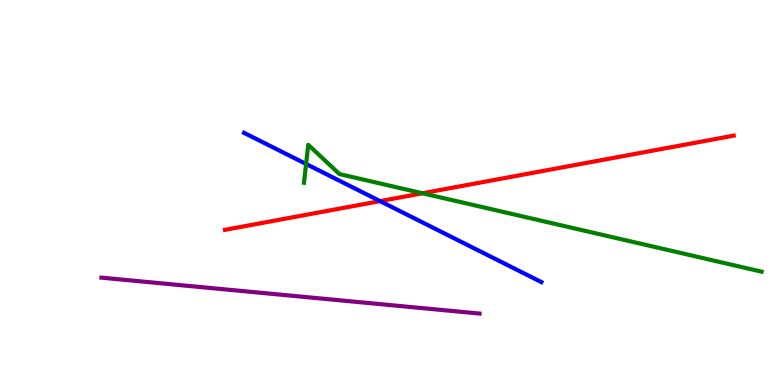[{'lines': ['blue', 'red'], 'intersections': [{'x': 4.9, 'y': 4.78}]}, {'lines': ['green', 'red'], 'intersections': [{'x': 5.45, 'y': 4.98}]}, {'lines': ['purple', 'red'], 'intersections': []}, {'lines': ['blue', 'green'], 'intersections': [{'x': 3.95, 'y': 5.74}]}, {'lines': ['blue', 'purple'], 'intersections': []}, {'lines': ['green', 'purple'], 'intersections': []}]